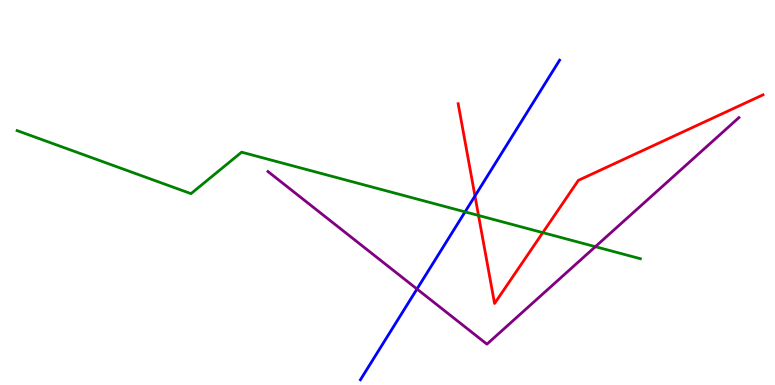[{'lines': ['blue', 'red'], 'intersections': [{'x': 6.13, 'y': 4.91}]}, {'lines': ['green', 'red'], 'intersections': [{'x': 6.17, 'y': 4.4}, {'x': 7.0, 'y': 3.96}]}, {'lines': ['purple', 'red'], 'intersections': []}, {'lines': ['blue', 'green'], 'intersections': [{'x': 6.0, 'y': 4.5}]}, {'lines': ['blue', 'purple'], 'intersections': [{'x': 5.38, 'y': 2.49}]}, {'lines': ['green', 'purple'], 'intersections': [{'x': 7.68, 'y': 3.59}]}]